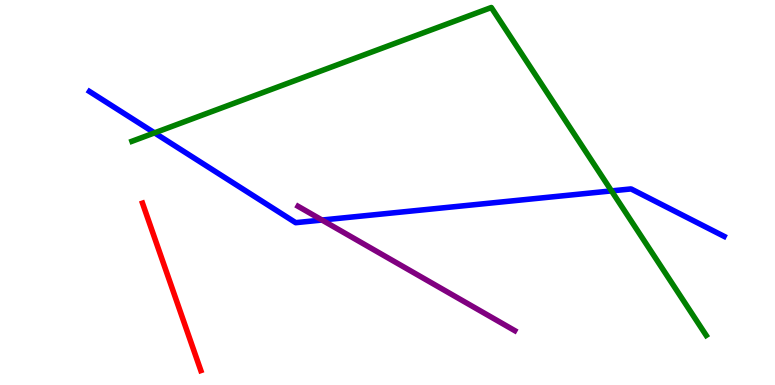[{'lines': ['blue', 'red'], 'intersections': []}, {'lines': ['green', 'red'], 'intersections': []}, {'lines': ['purple', 'red'], 'intersections': []}, {'lines': ['blue', 'green'], 'intersections': [{'x': 1.99, 'y': 6.55}, {'x': 7.89, 'y': 5.04}]}, {'lines': ['blue', 'purple'], 'intersections': [{'x': 4.15, 'y': 4.28}]}, {'lines': ['green', 'purple'], 'intersections': []}]